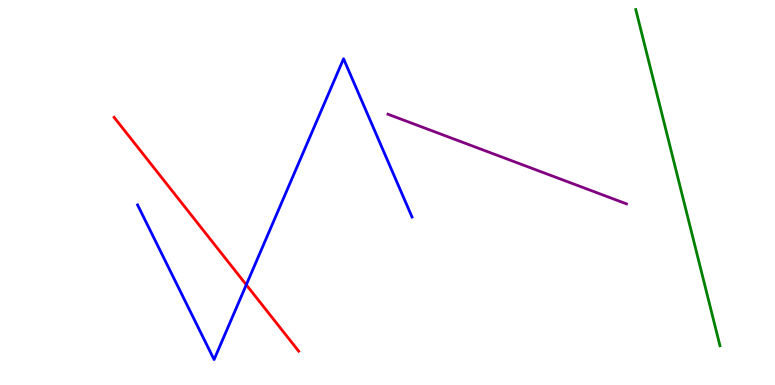[{'lines': ['blue', 'red'], 'intersections': [{'x': 3.18, 'y': 2.6}]}, {'lines': ['green', 'red'], 'intersections': []}, {'lines': ['purple', 'red'], 'intersections': []}, {'lines': ['blue', 'green'], 'intersections': []}, {'lines': ['blue', 'purple'], 'intersections': []}, {'lines': ['green', 'purple'], 'intersections': []}]